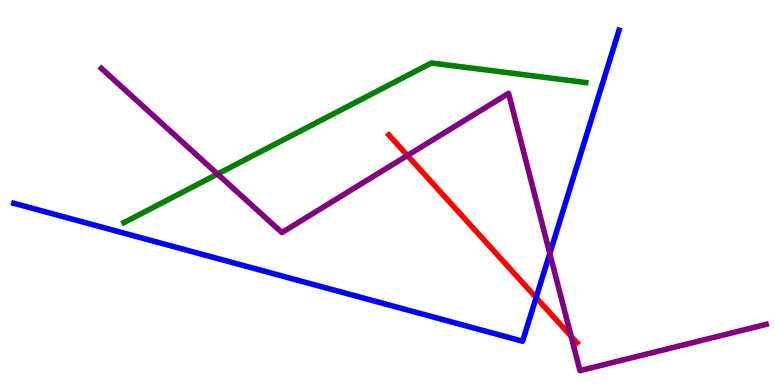[{'lines': ['blue', 'red'], 'intersections': [{'x': 6.92, 'y': 2.27}]}, {'lines': ['green', 'red'], 'intersections': []}, {'lines': ['purple', 'red'], 'intersections': [{'x': 5.26, 'y': 5.96}, {'x': 7.37, 'y': 1.27}]}, {'lines': ['blue', 'green'], 'intersections': []}, {'lines': ['blue', 'purple'], 'intersections': [{'x': 7.09, 'y': 3.42}]}, {'lines': ['green', 'purple'], 'intersections': [{'x': 2.81, 'y': 5.48}]}]